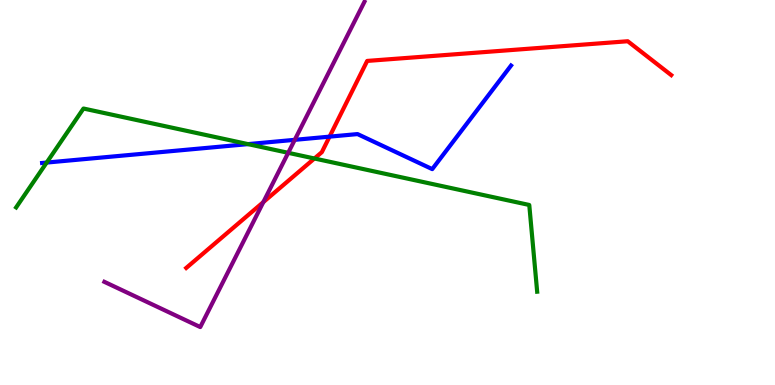[{'lines': ['blue', 'red'], 'intersections': [{'x': 4.25, 'y': 6.45}]}, {'lines': ['green', 'red'], 'intersections': [{'x': 4.06, 'y': 5.88}]}, {'lines': ['purple', 'red'], 'intersections': [{'x': 3.4, 'y': 4.75}]}, {'lines': ['blue', 'green'], 'intersections': [{'x': 0.602, 'y': 5.78}, {'x': 3.2, 'y': 6.26}]}, {'lines': ['blue', 'purple'], 'intersections': [{'x': 3.8, 'y': 6.37}]}, {'lines': ['green', 'purple'], 'intersections': [{'x': 3.72, 'y': 6.03}]}]